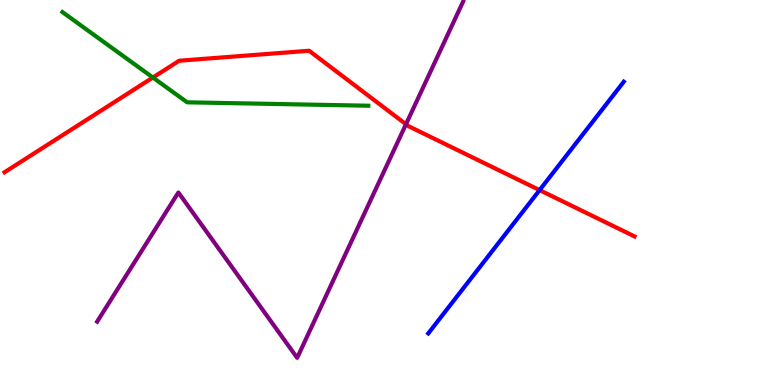[{'lines': ['blue', 'red'], 'intersections': [{'x': 6.96, 'y': 5.06}]}, {'lines': ['green', 'red'], 'intersections': [{'x': 1.97, 'y': 7.99}]}, {'lines': ['purple', 'red'], 'intersections': [{'x': 5.24, 'y': 6.77}]}, {'lines': ['blue', 'green'], 'intersections': []}, {'lines': ['blue', 'purple'], 'intersections': []}, {'lines': ['green', 'purple'], 'intersections': []}]